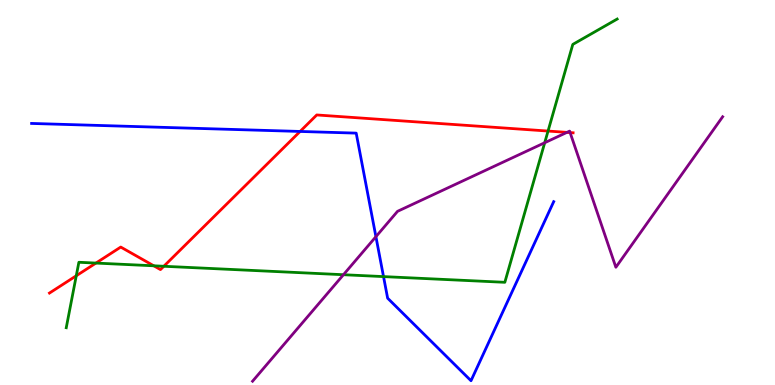[{'lines': ['blue', 'red'], 'intersections': [{'x': 3.87, 'y': 6.59}]}, {'lines': ['green', 'red'], 'intersections': [{'x': 0.984, 'y': 2.84}, {'x': 1.24, 'y': 3.17}, {'x': 1.98, 'y': 3.1}, {'x': 2.11, 'y': 3.08}, {'x': 7.07, 'y': 6.6}]}, {'lines': ['purple', 'red'], 'intersections': [{'x': 7.32, 'y': 6.56}, {'x': 7.36, 'y': 6.56}]}, {'lines': ['blue', 'green'], 'intersections': [{'x': 4.95, 'y': 2.82}]}, {'lines': ['blue', 'purple'], 'intersections': [{'x': 4.85, 'y': 3.85}]}, {'lines': ['green', 'purple'], 'intersections': [{'x': 4.43, 'y': 2.86}, {'x': 7.03, 'y': 6.29}]}]